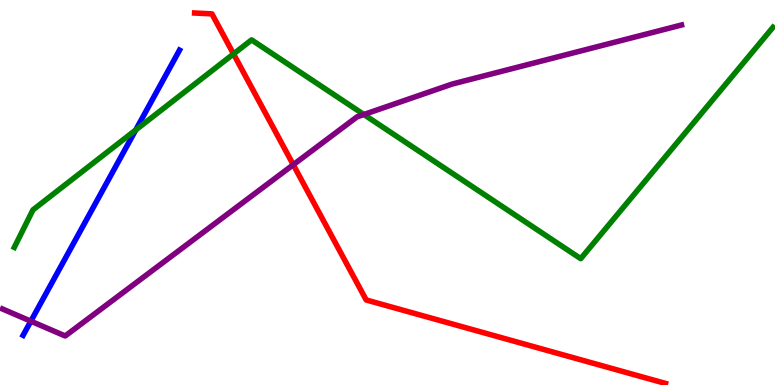[{'lines': ['blue', 'red'], 'intersections': []}, {'lines': ['green', 'red'], 'intersections': [{'x': 3.01, 'y': 8.6}]}, {'lines': ['purple', 'red'], 'intersections': [{'x': 3.78, 'y': 5.72}]}, {'lines': ['blue', 'green'], 'intersections': [{'x': 1.75, 'y': 6.62}]}, {'lines': ['blue', 'purple'], 'intersections': [{'x': 0.398, 'y': 1.66}]}, {'lines': ['green', 'purple'], 'intersections': [{'x': 4.69, 'y': 7.03}]}]